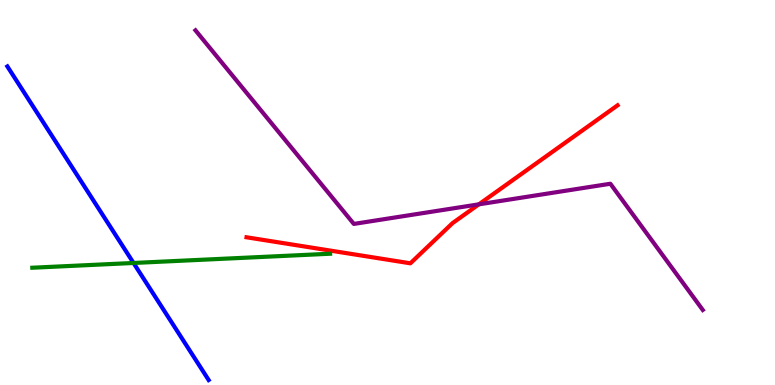[{'lines': ['blue', 'red'], 'intersections': []}, {'lines': ['green', 'red'], 'intersections': []}, {'lines': ['purple', 'red'], 'intersections': [{'x': 6.18, 'y': 4.69}]}, {'lines': ['blue', 'green'], 'intersections': [{'x': 1.72, 'y': 3.17}]}, {'lines': ['blue', 'purple'], 'intersections': []}, {'lines': ['green', 'purple'], 'intersections': []}]